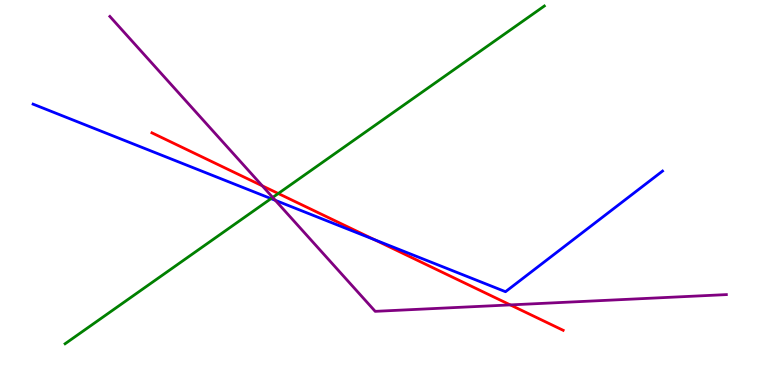[{'lines': ['blue', 'red'], 'intersections': [{'x': 4.83, 'y': 3.78}]}, {'lines': ['green', 'red'], 'intersections': [{'x': 3.59, 'y': 4.97}]}, {'lines': ['purple', 'red'], 'intersections': [{'x': 3.38, 'y': 5.17}, {'x': 6.58, 'y': 2.08}]}, {'lines': ['blue', 'green'], 'intersections': [{'x': 3.5, 'y': 4.84}]}, {'lines': ['blue', 'purple'], 'intersections': [{'x': 3.55, 'y': 4.8}]}, {'lines': ['green', 'purple'], 'intersections': [{'x': 3.52, 'y': 4.87}]}]